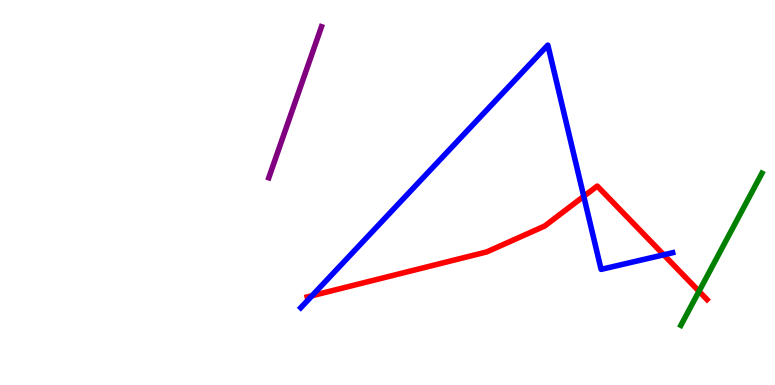[{'lines': ['blue', 'red'], 'intersections': [{'x': 4.03, 'y': 2.32}, {'x': 7.53, 'y': 4.9}, {'x': 8.56, 'y': 3.38}]}, {'lines': ['green', 'red'], 'intersections': [{'x': 9.02, 'y': 2.43}]}, {'lines': ['purple', 'red'], 'intersections': []}, {'lines': ['blue', 'green'], 'intersections': []}, {'lines': ['blue', 'purple'], 'intersections': []}, {'lines': ['green', 'purple'], 'intersections': []}]